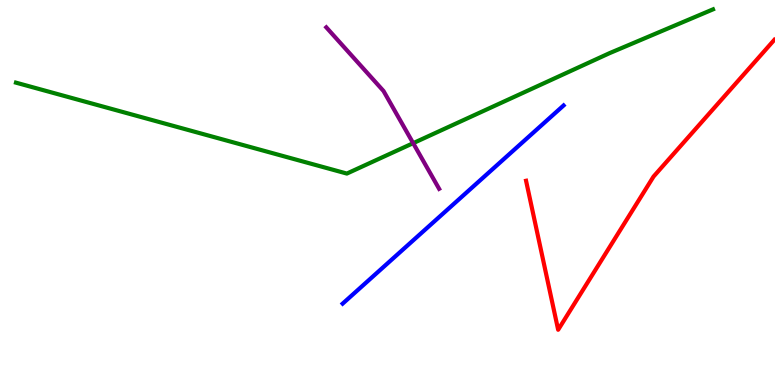[{'lines': ['blue', 'red'], 'intersections': []}, {'lines': ['green', 'red'], 'intersections': []}, {'lines': ['purple', 'red'], 'intersections': []}, {'lines': ['blue', 'green'], 'intersections': []}, {'lines': ['blue', 'purple'], 'intersections': []}, {'lines': ['green', 'purple'], 'intersections': [{'x': 5.33, 'y': 6.28}]}]